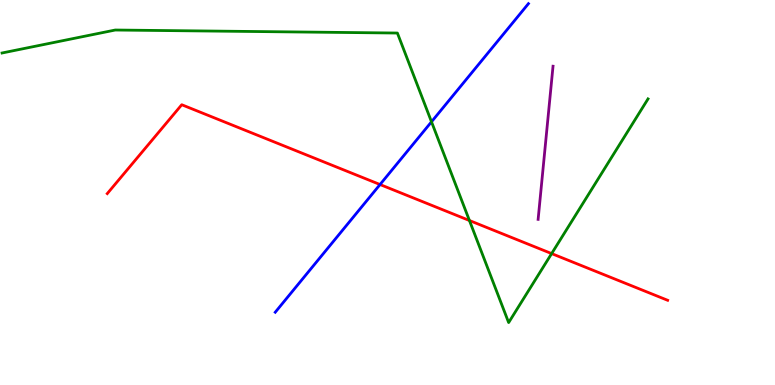[{'lines': ['blue', 'red'], 'intersections': [{'x': 4.9, 'y': 5.21}]}, {'lines': ['green', 'red'], 'intersections': [{'x': 6.06, 'y': 4.27}, {'x': 7.12, 'y': 3.41}]}, {'lines': ['purple', 'red'], 'intersections': []}, {'lines': ['blue', 'green'], 'intersections': [{'x': 5.57, 'y': 6.84}]}, {'lines': ['blue', 'purple'], 'intersections': []}, {'lines': ['green', 'purple'], 'intersections': []}]